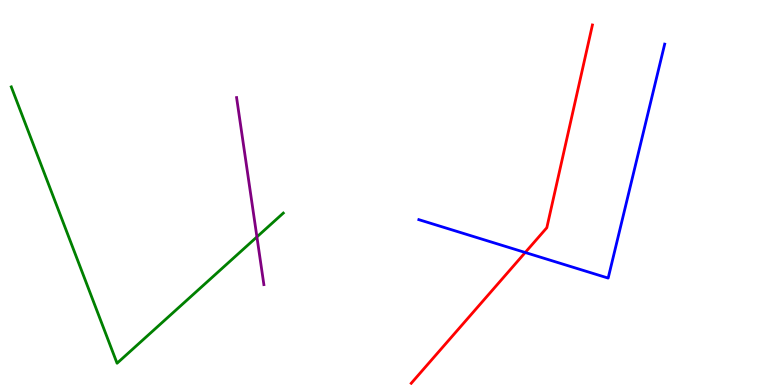[{'lines': ['blue', 'red'], 'intersections': [{'x': 6.78, 'y': 3.44}]}, {'lines': ['green', 'red'], 'intersections': []}, {'lines': ['purple', 'red'], 'intersections': []}, {'lines': ['blue', 'green'], 'intersections': []}, {'lines': ['blue', 'purple'], 'intersections': []}, {'lines': ['green', 'purple'], 'intersections': [{'x': 3.32, 'y': 3.85}]}]